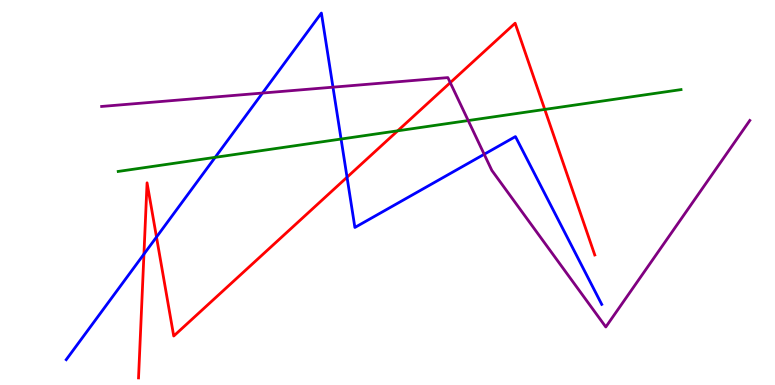[{'lines': ['blue', 'red'], 'intersections': [{'x': 1.86, 'y': 3.4}, {'x': 2.02, 'y': 3.84}, {'x': 4.48, 'y': 5.4}]}, {'lines': ['green', 'red'], 'intersections': [{'x': 5.13, 'y': 6.6}, {'x': 7.03, 'y': 7.16}]}, {'lines': ['purple', 'red'], 'intersections': [{'x': 5.81, 'y': 7.85}]}, {'lines': ['blue', 'green'], 'intersections': [{'x': 2.78, 'y': 5.91}, {'x': 4.4, 'y': 6.39}]}, {'lines': ['blue', 'purple'], 'intersections': [{'x': 3.39, 'y': 7.58}, {'x': 4.3, 'y': 7.74}, {'x': 6.25, 'y': 5.99}]}, {'lines': ['green', 'purple'], 'intersections': [{'x': 6.04, 'y': 6.87}]}]